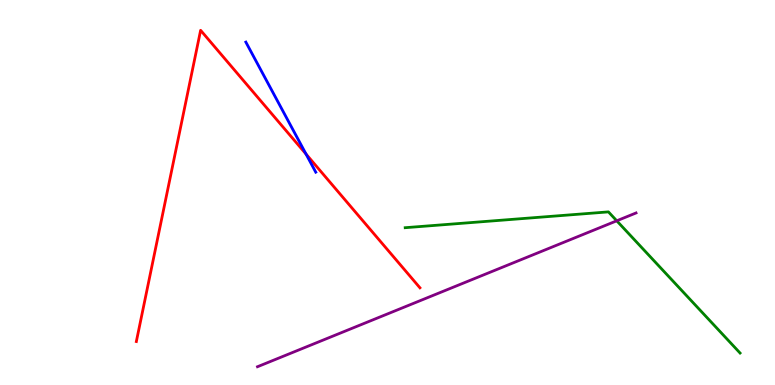[{'lines': ['blue', 'red'], 'intersections': [{'x': 3.95, 'y': 6.0}]}, {'lines': ['green', 'red'], 'intersections': []}, {'lines': ['purple', 'red'], 'intersections': []}, {'lines': ['blue', 'green'], 'intersections': []}, {'lines': ['blue', 'purple'], 'intersections': []}, {'lines': ['green', 'purple'], 'intersections': [{'x': 7.96, 'y': 4.26}]}]